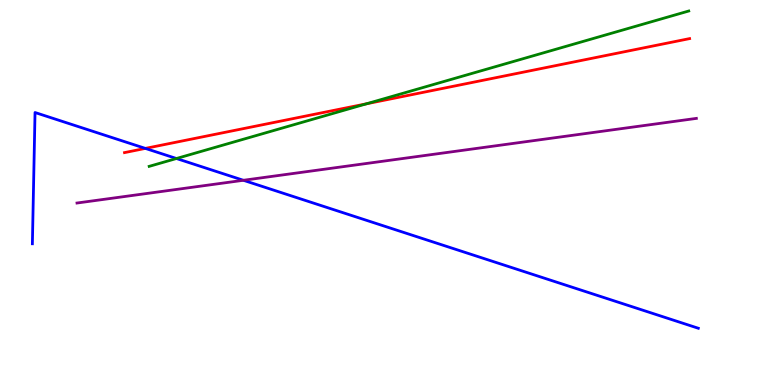[{'lines': ['blue', 'red'], 'intersections': [{'x': 1.88, 'y': 6.15}]}, {'lines': ['green', 'red'], 'intersections': [{'x': 4.73, 'y': 7.3}]}, {'lines': ['purple', 'red'], 'intersections': []}, {'lines': ['blue', 'green'], 'intersections': [{'x': 2.28, 'y': 5.88}]}, {'lines': ['blue', 'purple'], 'intersections': [{'x': 3.14, 'y': 5.32}]}, {'lines': ['green', 'purple'], 'intersections': []}]